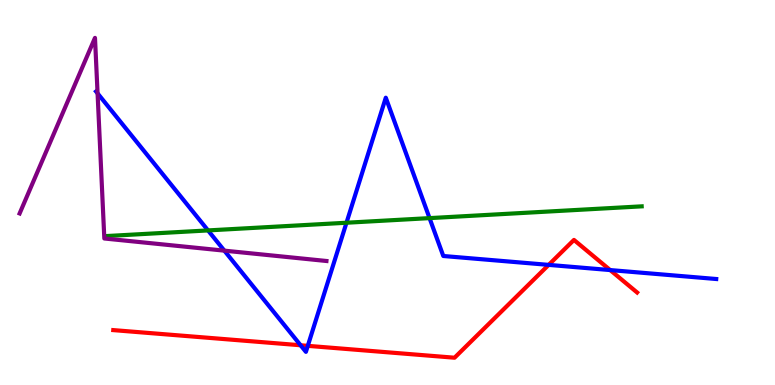[{'lines': ['blue', 'red'], 'intersections': [{'x': 3.88, 'y': 1.03}, {'x': 3.97, 'y': 1.02}, {'x': 7.08, 'y': 3.12}, {'x': 7.87, 'y': 2.99}]}, {'lines': ['green', 'red'], 'intersections': []}, {'lines': ['purple', 'red'], 'intersections': []}, {'lines': ['blue', 'green'], 'intersections': [{'x': 2.68, 'y': 4.02}, {'x': 4.47, 'y': 4.21}, {'x': 5.54, 'y': 4.33}]}, {'lines': ['blue', 'purple'], 'intersections': [{'x': 1.26, 'y': 7.58}, {'x': 2.89, 'y': 3.49}]}, {'lines': ['green', 'purple'], 'intersections': []}]